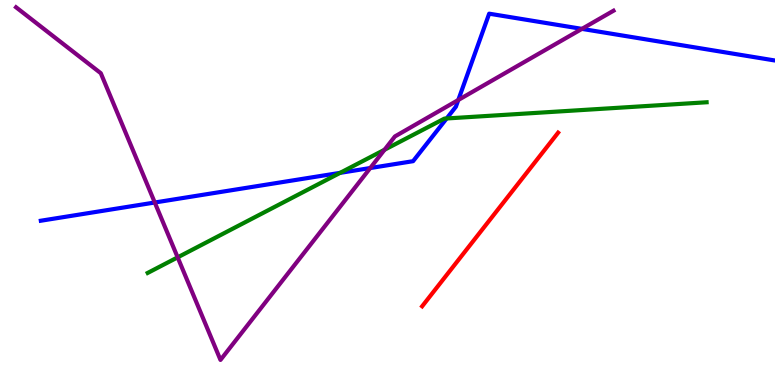[{'lines': ['blue', 'red'], 'intersections': []}, {'lines': ['green', 'red'], 'intersections': []}, {'lines': ['purple', 'red'], 'intersections': []}, {'lines': ['blue', 'green'], 'intersections': [{'x': 4.39, 'y': 5.51}, {'x': 5.76, 'y': 6.92}]}, {'lines': ['blue', 'purple'], 'intersections': [{'x': 2.0, 'y': 4.74}, {'x': 4.78, 'y': 5.64}, {'x': 5.91, 'y': 7.4}, {'x': 7.51, 'y': 9.25}]}, {'lines': ['green', 'purple'], 'intersections': [{'x': 2.29, 'y': 3.32}, {'x': 4.96, 'y': 6.11}]}]